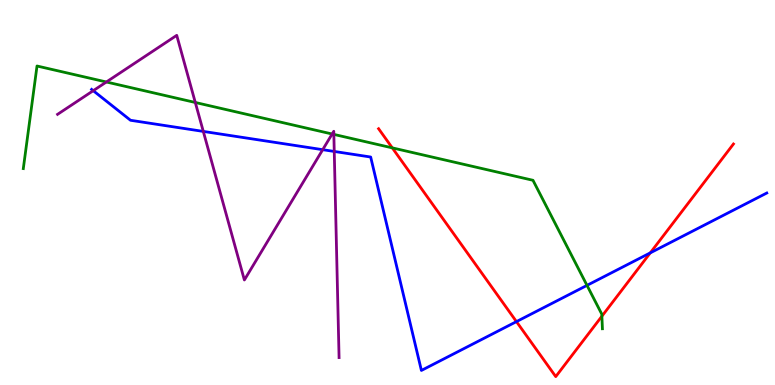[{'lines': ['blue', 'red'], 'intersections': [{'x': 6.66, 'y': 1.65}, {'x': 8.39, 'y': 3.43}]}, {'lines': ['green', 'red'], 'intersections': [{'x': 5.06, 'y': 6.16}, {'x': 7.77, 'y': 1.79}]}, {'lines': ['purple', 'red'], 'intersections': []}, {'lines': ['blue', 'green'], 'intersections': [{'x': 7.57, 'y': 2.59}]}, {'lines': ['blue', 'purple'], 'intersections': [{'x': 1.2, 'y': 7.64}, {'x': 2.62, 'y': 6.59}, {'x': 4.16, 'y': 6.11}, {'x': 4.31, 'y': 6.07}]}, {'lines': ['green', 'purple'], 'intersections': [{'x': 1.37, 'y': 7.87}, {'x': 2.52, 'y': 7.34}, {'x': 4.29, 'y': 6.52}, {'x': 4.31, 'y': 6.51}]}]